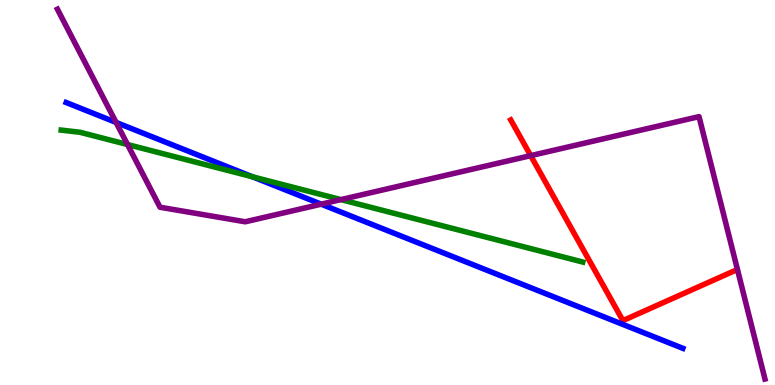[{'lines': ['blue', 'red'], 'intersections': []}, {'lines': ['green', 'red'], 'intersections': []}, {'lines': ['purple', 'red'], 'intersections': [{'x': 6.85, 'y': 5.96}]}, {'lines': ['blue', 'green'], 'intersections': [{'x': 3.26, 'y': 5.41}]}, {'lines': ['blue', 'purple'], 'intersections': [{'x': 1.5, 'y': 6.82}, {'x': 4.14, 'y': 4.7}]}, {'lines': ['green', 'purple'], 'intersections': [{'x': 1.65, 'y': 6.25}, {'x': 4.4, 'y': 4.82}]}]